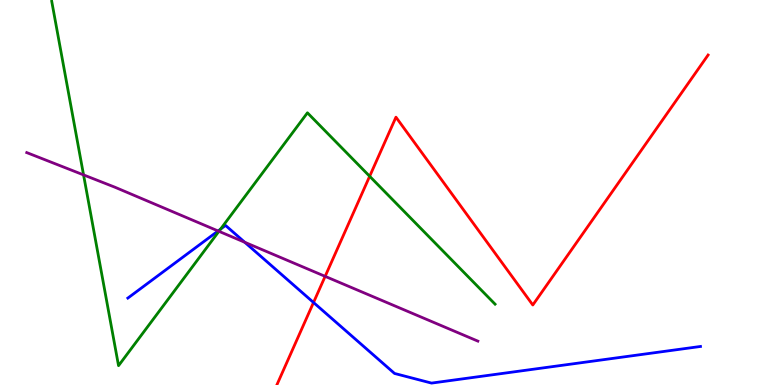[{'lines': ['blue', 'red'], 'intersections': [{'x': 4.05, 'y': 2.14}]}, {'lines': ['green', 'red'], 'intersections': [{'x': 4.77, 'y': 5.42}]}, {'lines': ['purple', 'red'], 'intersections': [{'x': 4.2, 'y': 2.82}]}, {'lines': ['blue', 'green'], 'intersections': [{'x': 2.85, 'y': 4.05}]}, {'lines': ['blue', 'purple'], 'intersections': [{'x': 2.81, 'y': 4.0}, {'x': 3.16, 'y': 3.71}]}, {'lines': ['green', 'purple'], 'intersections': [{'x': 1.08, 'y': 5.46}, {'x': 2.82, 'y': 3.99}]}]